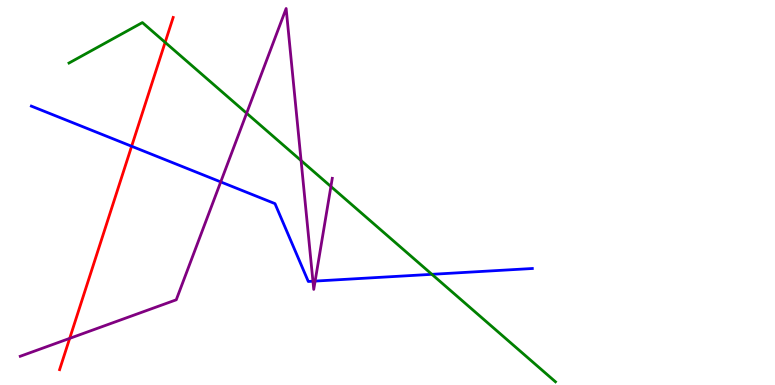[{'lines': ['blue', 'red'], 'intersections': [{'x': 1.7, 'y': 6.2}]}, {'lines': ['green', 'red'], 'intersections': [{'x': 2.13, 'y': 8.9}]}, {'lines': ['purple', 'red'], 'intersections': [{'x': 0.899, 'y': 1.21}]}, {'lines': ['blue', 'green'], 'intersections': [{'x': 5.57, 'y': 2.87}]}, {'lines': ['blue', 'purple'], 'intersections': [{'x': 2.85, 'y': 5.28}, {'x': 4.04, 'y': 2.7}, {'x': 4.07, 'y': 2.7}]}, {'lines': ['green', 'purple'], 'intersections': [{'x': 3.18, 'y': 7.06}, {'x': 3.88, 'y': 5.83}, {'x': 4.27, 'y': 5.16}]}]